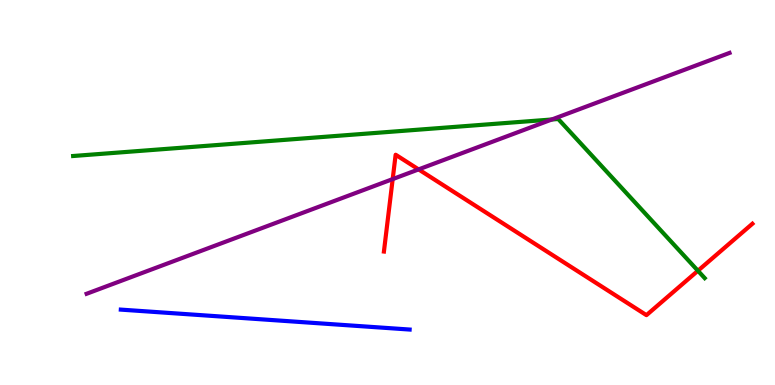[{'lines': ['blue', 'red'], 'intersections': []}, {'lines': ['green', 'red'], 'intersections': [{'x': 9.01, 'y': 2.97}]}, {'lines': ['purple', 'red'], 'intersections': [{'x': 5.07, 'y': 5.35}, {'x': 5.4, 'y': 5.6}]}, {'lines': ['blue', 'green'], 'intersections': []}, {'lines': ['blue', 'purple'], 'intersections': []}, {'lines': ['green', 'purple'], 'intersections': [{'x': 7.12, 'y': 6.9}]}]